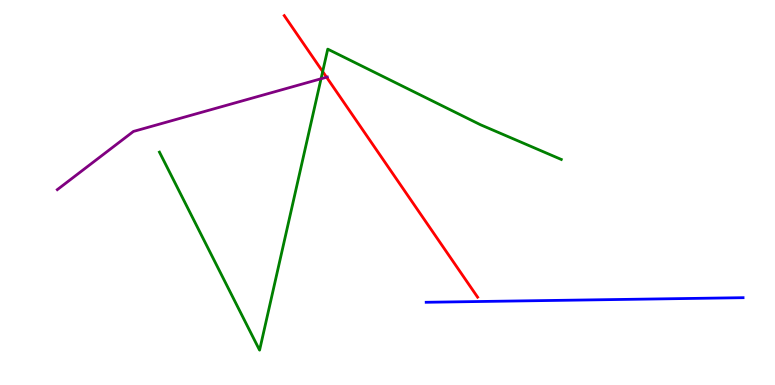[{'lines': ['blue', 'red'], 'intersections': []}, {'lines': ['green', 'red'], 'intersections': [{'x': 4.16, 'y': 8.14}]}, {'lines': ['purple', 'red'], 'intersections': [{'x': 4.21, 'y': 7.99}]}, {'lines': ['blue', 'green'], 'intersections': []}, {'lines': ['blue', 'purple'], 'intersections': []}, {'lines': ['green', 'purple'], 'intersections': [{'x': 4.14, 'y': 7.95}]}]